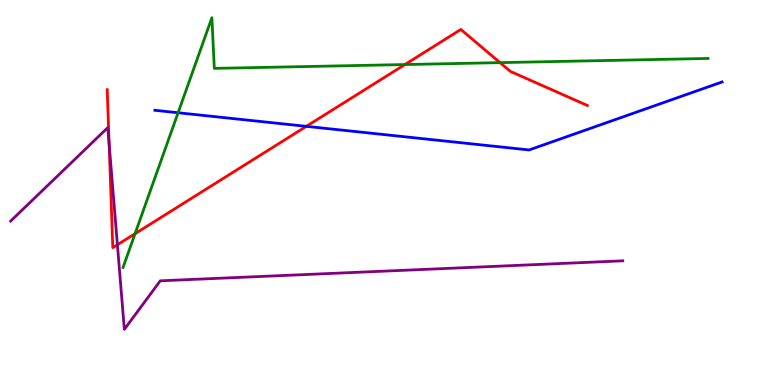[{'lines': ['blue', 'red'], 'intersections': [{'x': 3.95, 'y': 6.72}]}, {'lines': ['green', 'red'], 'intersections': [{'x': 1.74, 'y': 3.93}, {'x': 5.22, 'y': 8.32}, {'x': 6.45, 'y': 8.37}]}, {'lines': ['purple', 'red'], 'intersections': [{'x': 1.41, 'y': 6.26}, {'x': 1.51, 'y': 3.64}]}, {'lines': ['blue', 'green'], 'intersections': [{'x': 2.3, 'y': 7.07}]}, {'lines': ['blue', 'purple'], 'intersections': []}, {'lines': ['green', 'purple'], 'intersections': []}]